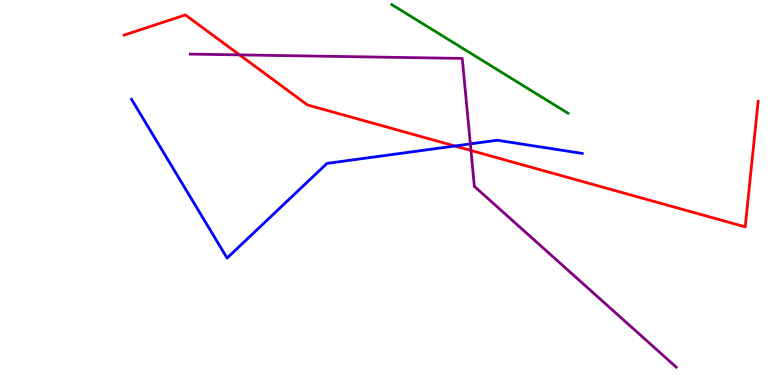[{'lines': ['blue', 'red'], 'intersections': [{'x': 5.87, 'y': 6.21}]}, {'lines': ['green', 'red'], 'intersections': []}, {'lines': ['purple', 'red'], 'intersections': [{'x': 3.09, 'y': 8.57}, {'x': 6.08, 'y': 6.09}]}, {'lines': ['blue', 'green'], 'intersections': []}, {'lines': ['blue', 'purple'], 'intersections': [{'x': 6.07, 'y': 6.26}]}, {'lines': ['green', 'purple'], 'intersections': []}]